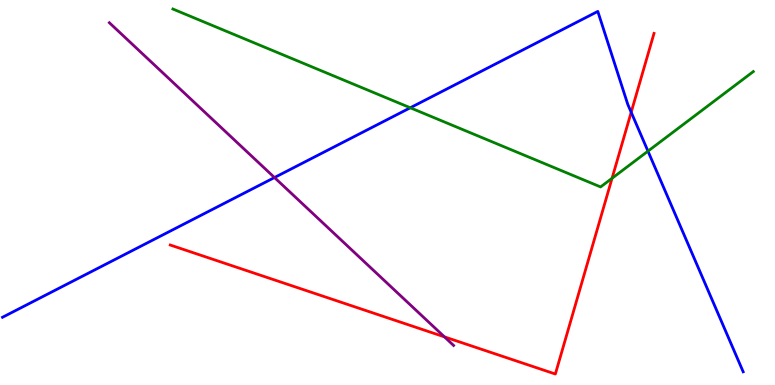[{'lines': ['blue', 'red'], 'intersections': [{'x': 8.14, 'y': 7.08}]}, {'lines': ['green', 'red'], 'intersections': [{'x': 7.9, 'y': 5.37}]}, {'lines': ['purple', 'red'], 'intersections': [{'x': 5.73, 'y': 1.25}]}, {'lines': ['blue', 'green'], 'intersections': [{'x': 5.29, 'y': 7.2}, {'x': 8.36, 'y': 6.07}]}, {'lines': ['blue', 'purple'], 'intersections': [{'x': 3.54, 'y': 5.39}]}, {'lines': ['green', 'purple'], 'intersections': []}]